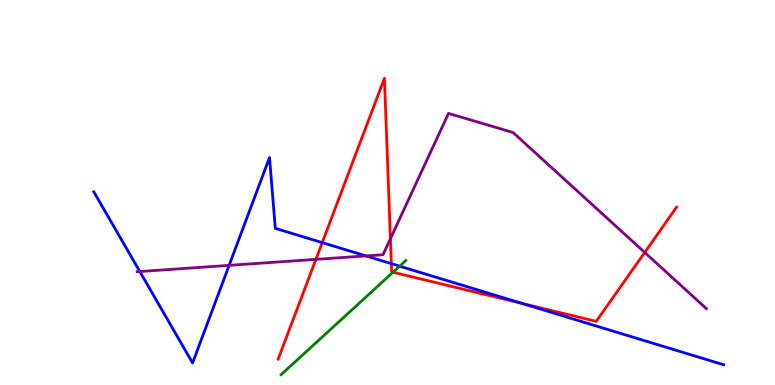[{'lines': ['blue', 'red'], 'intersections': [{'x': 4.16, 'y': 3.7}, {'x': 5.05, 'y': 3.15}, {'x': 6.74, 'y': 2.12}]}, {'lines': ['green', 'red'], 'intersections': [{'x': 5.07, 'y': 2.93}]}, {'lines': ['purple', 'red'], 'intersections': [{'x': 4.08, 'y': 3.26}, {'x': 5.04, 'y': 3.8}, {'x': 8.32, 'y': 3.44}]}, {'lines': ['blue', 'green'], 'intersections': [{'x': 5.16, 'y': 3.09}]}, {'lines': ['blue', 'purple'], 'intersections': [{'x': 1.8, 'y': 2.95}, {'x': 2.96, 'y': 3.11}, {'x': 4.72, 'y': 3.35}]}, {'lines': ['green', 'purple'], 'intersections': []}]